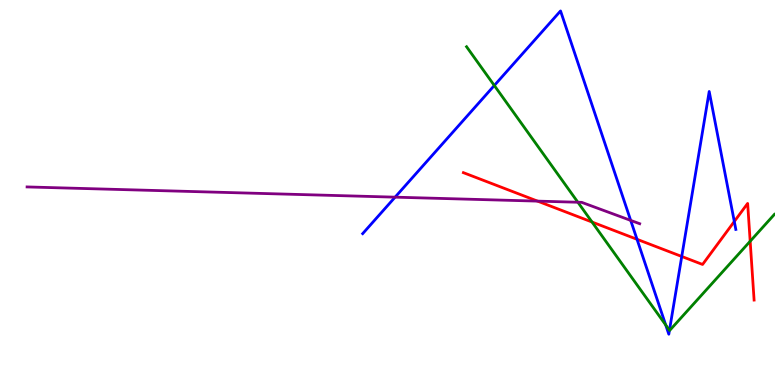[{'lines': ['blue', 'red'], 'intersections': [{'x': 8.22, 'y': 3.78}, {'x': 8.8, 'y': 3.34}, {'x': 9.47, 'y': 4.25}]}, {'lines': ['green', 'red'], 'intersections': [{'x': 7.64, 'y': 4.23}, {'x': 9.68, 'y': 3.73}]}, {'lines': ['purple', 'red'], 'intersections': [{'x': 6.94, 'y': 4.78}]}, {'lines': ['blue', 'green'], 'intersections': [{'x': 6.38, 'y': 7.78}, {'x': 8.59, 'y': 1.56}, {'x': 8.64, 'y': 1.42}]}, {'lines': ['blue', 'purple'], 'intersections': [{'x': 5.1, 'y': 4.88}, {'x': 8.14, 'y': 4.28}]}, {'lines': ['green', 'purple'], 'intersections': [{'x': 7.46, 'y': 4.75}]}]